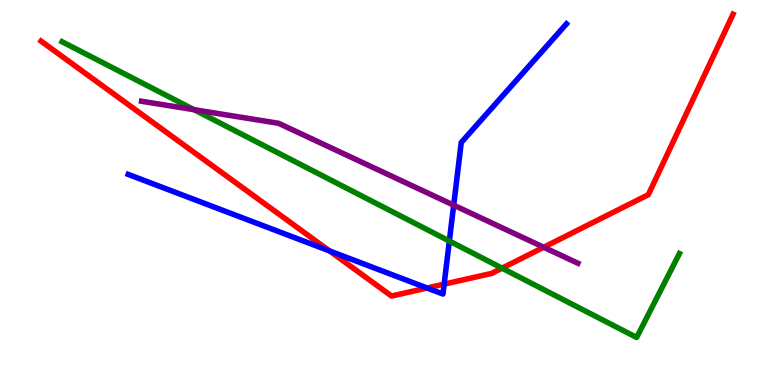[{'lines': ['blue', 'red'], 'intersections': [{'x': 4.25, 'y': 3.48}, {'x': 5.51, 'y': 2.52}, {'x': 5.73, 'y': 2.62}]}, {'lines': ['green', 'red'], 'intersections': [{'x': 6.48, 'y': 3.03}]}, {'lines': ['purple', 'red'], 'intersections': [{'x': 7.02, 'y': 3.58}]}, {'lines': ['blue', 'green'], 'intersections': [{'x': 5.8, 'y': 3.74}]}, {'lines': ['blue', 'purple'], 'intersections': [{'x': 5.85, 'y': 4.67}]}, {'lines': ['green', 'purple'], 'intersections': [{'x': 2.5, 'y': 7.15}]}]